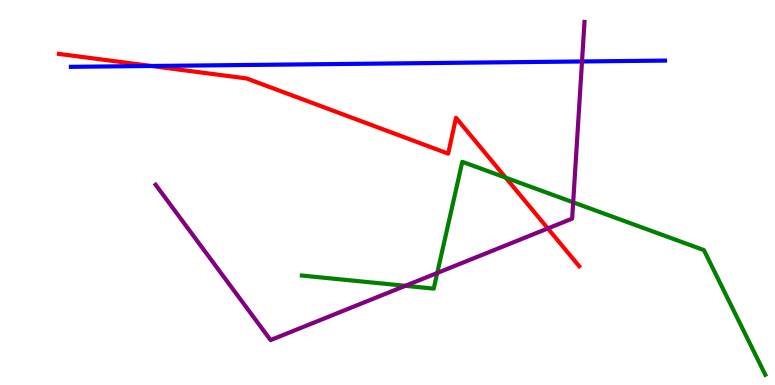[{'lines': ['blue', 'red'], 'intersections': [{'x': 1.95, 'y': 8.29}]}, {'lines': ['green', 'red'], 'intersections': [{'x': 6.52, 'y': 5.39}]}, {'lines': ['purple', 'red'], 'intersections': [{'x': 7.07, 'y': 4.07}]}, {'lines': ['blue', 'green'], 'intersections': []}, {'lines': ['blue', 'purple'], 'intersections': [{'x': 7.51, 'y': 8.4}]}, {'lines': ['green', 'purple'], 'intersections': [{'x': 5.23, 'y': 2.58}, {'x': 5.64, 'y': 2.91}, {'x': 7.4, 'y': 4.75}]}]